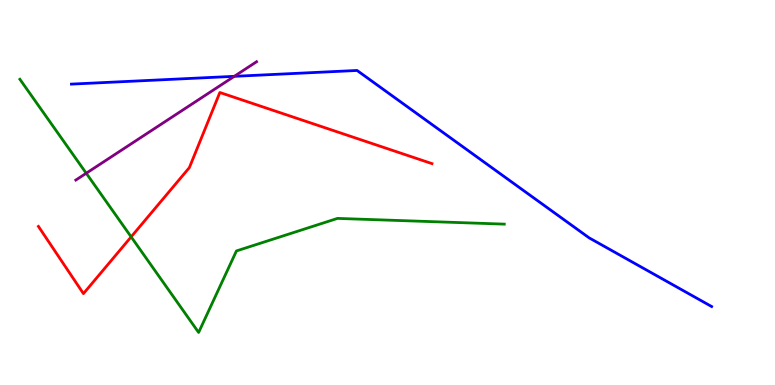[{'lines': ['blue', 'red'], 'intersections': []}, {'lines': ['green', 'red'], 'intersections': [{'x': 1.69, 'y': 3.85}]}, {'lines': ['purple', 'red'], 'intersections': []}, {'lines': ['blue', 'green'], 'intersections': []}, {'lines': ['blue', 'purple'], 'intersections': [{'x': 3.02, 'y': 8.02}]}, {'lines': ['green', 'purple'], 'intersections': [{'x': 1.11, 'y': 5.5}]}]